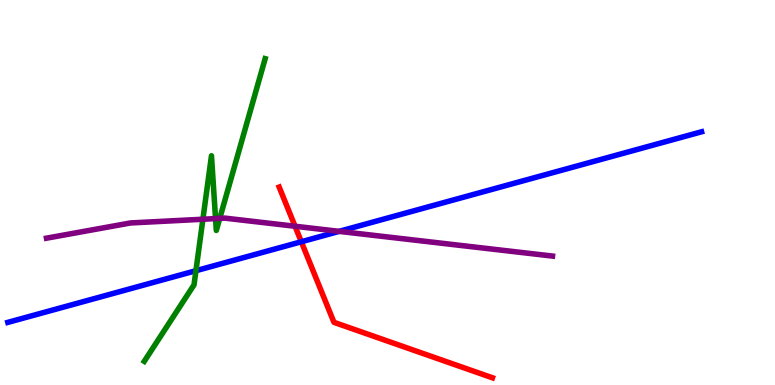[{'lines': ['blue', 'red'], 'intersections': [{'x': 3.89, 'y': 3.72}]}, {'lines': ['green', 'red'], 'intersections': []}, {'lines': ['purple', 'red'], 'intersections': [{'x': 3.81, 'y': 4.12}]}, {'lines': ['blue', 'green'], 'intersections': [{'x': 2.53, 'y': 2.97}]}, {'lines': ['blue', 'purple'], 'intersections': [{'x': 4.38, 'y': 3.99}]}, {'lines': ['green', 'purple'], 'intersections': [{'x': 2.62, 'y': 4.31}, {'x': 2.78, 'y': 4.32}, {'x': 2.84, 'y': 4.33}]}]